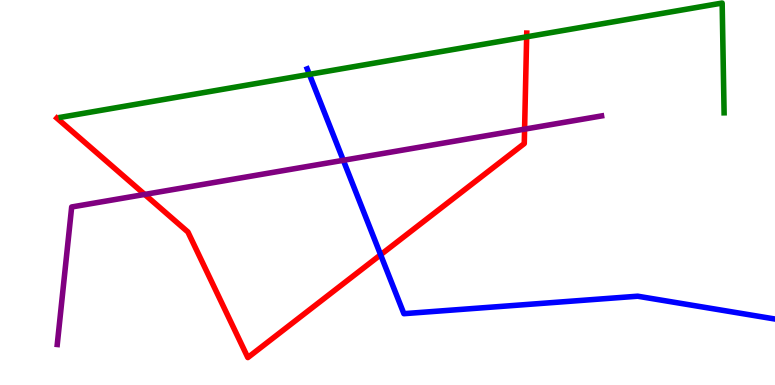[{'lines': ['blue', 'red'], 'intersections': [{'x': 4.91, 'y': 3.38}]}, {'lines': ['green', 'red'], 'intersections': [{'x': 6.8, 'y': 9.04}]}, {'lines': ['purple', 'red'], 'intersections': [{'x': 1.87, 'y': 4.95}, {'x': 6.77, 'y': 6.65}]}, {'lines': ['blue', 'green'], 'intersections': [{'x': 3.99, 'y': 8.07}]}, {'lines': ['blue', 'purple'], 'intersections': [{'x': 4.43, 'y': 5.84}]}, {'lines': ['green', 'purple'], 'intersections': []}]